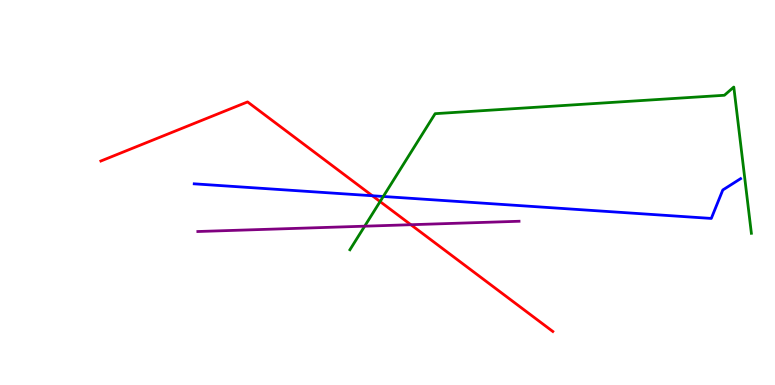[{'lines': ['blue', 'red'], 'intersections': [{'x': 4.8, 'y': 4.92}]}, {'lines': ['green', 'red'], 'intersections': [{'x': 4.9, 'y': 4.76}]}, {'lines': ['purple', 'red'], 'intersections': [{'x': 5.3, 'y': 4.16}]}, {'lines': ['blue', 'green'], 'intersections': [{'x': 4.95, 'y': 4.9}]}, {'lines': ['blue', 'purple'], 'intersections': []}, {'lines': ['green', 'purple'], 'intersections': [{'x': 4.71, 'y': 4.12}]}]